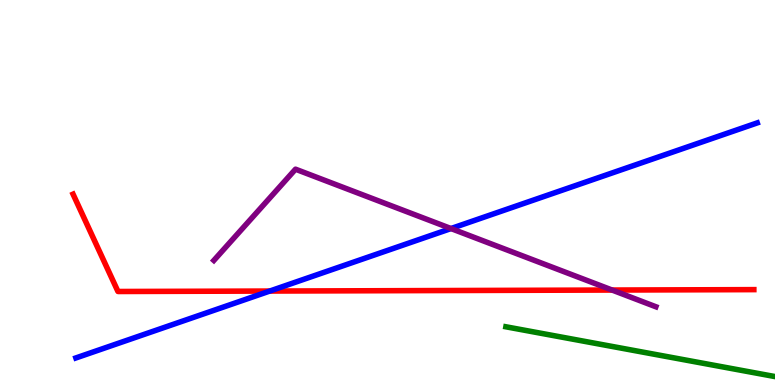[{'lines': ['blue', 'red'], 'intersections': [{'x': 3.48, 'y': 2.44}]}, {'lines': ['green', 'red'], 'intersections': []}, {'lines': ['purple', 'red'], 'intersections': [{'x': 7.9, 'y': 2.47}]}, {'lines': ['blue', 'green'], 'intersections': []}, {'lines': ['blue', 'purple'], 'intersections': [{'x': 5.82, 'y': 4.06}]}, {'lines': ['green', 'purple'], 'intersections': []}]